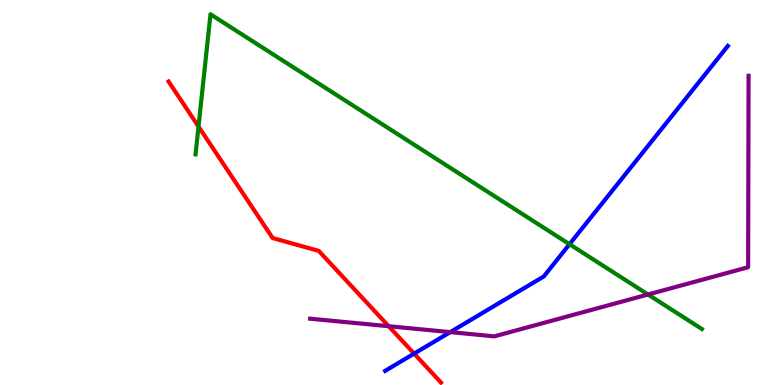[{'lines': ['blue', 'red'], 'intersections': [{'x': 5.34, 'y': 0.815}]}, {'lines': ['green', 'red'], 'intersections': [{'x': 2.56, 'y': 6.71}]}, {'lines': ['purple', 'red'], 'intersections': [{'x': 5.02, 'y': 1.53}]}, {'lines': ['blue', 'green'], 'intersections': [{'x': 7.35, 'y': 3.66}]}, {'lines': ['blue', 'purple'], 'intersections': [{'x': 5.81, 'y': 1.37}]}, {'lines': ['green', 'purple'], 'intersections': [{'x': 8.36, 'y': 2.35}]}]